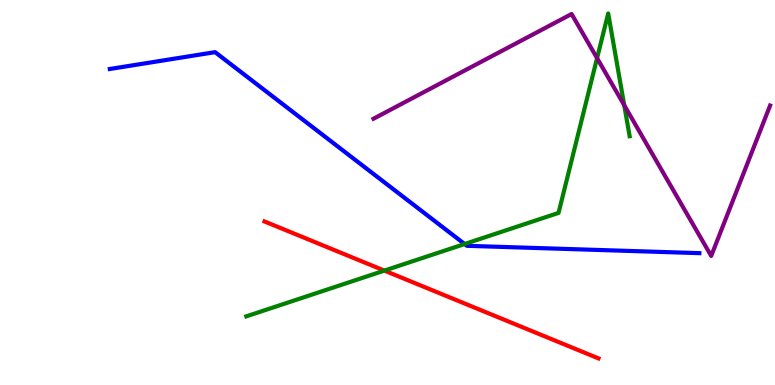[{'lines': ['blue', 'red'], 'intersections': []}, {'lines': ['green', 'red'], 'intersections': [{'x': 4.96, 'y': 2.97}]}, {'lines': ['purple', 'red'], 'intersections': []}, {'lines': ['blue', 'green'], 'intersections': [{'x': 6.0, 'y': 3.66}]}, {'lines': ['blue', 'purple'], 'intersections': []}, {'lines': ['green', 'purple'], 'intersections': [{'x': 7.7, 'y': 8.49}, {'x': 8.05, 'y': 7.27}]}]